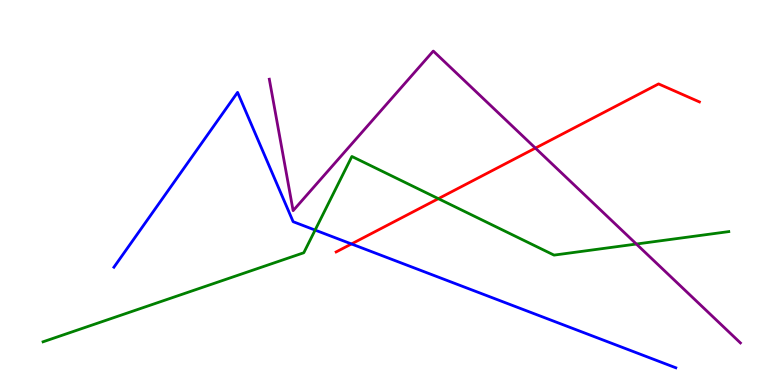[{'lines': ['blue', 'red'], 'intersections': [{'x': 4.53, 'y': 3.66}]}, {'lines': ['green', 'red'], 'intersections': [{'x': 5.66, 'y': 4.84}]}, {'lines': ['purple', 'red'], 'intersections': [{'x': 6.91, 'y': 6.15}]}, {'lines': ['blue', 'green'], 'intersections': [{'x': 4.07, 'y': 4.02}]}, {'lines': ['blue', 'purple'], 'intersections': []}, {'lines': ['green', 'purple'], 'intersections': [{'x': 8.21, 'y': 3.66}]}]